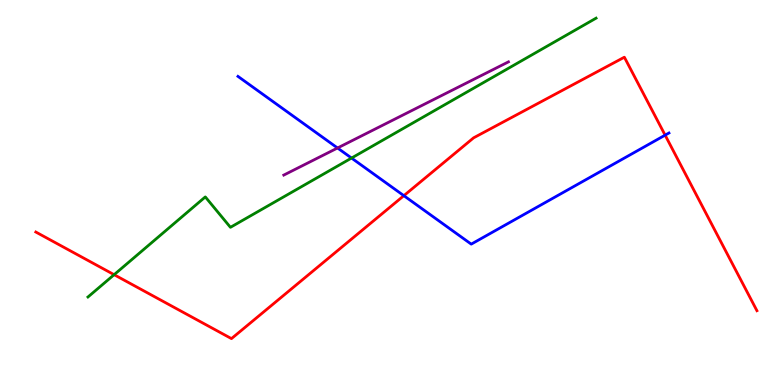[{'lines': ['blue', 'red'], 'intersections': [{'x': 5.21, 'y': 4.92}, {'x': 8.58, 'y': 6.49}]}, {'lines': ['green', 'red'], 'intersections': [{'x': 1.47, 'y': 2.87}]}, {'lines': ['purple', 'red'], 'intersections': []}, {'lines': ['blue', 'green'], 'intersections': [{'x': 4.54, 'y': 5.89}]}, {'lines': ['blue', 'purple'], 'intersections': [{'x': 4.36, 'y': 6.16}]}, {'lines': ['green', 'purple'], 'intersections': []}]